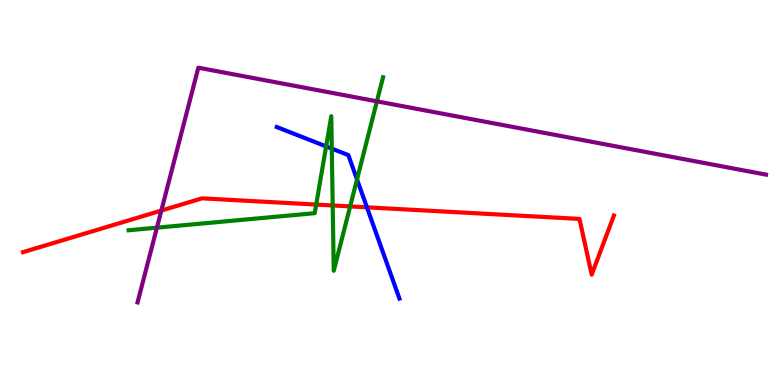[{'lines': ['blue', 'red'], 'intersections': [{'x': 4.73, 'y': 4.61}]}, {'lines': ['green', 'red'], 'intersections': [{'x': 4.08, 'y': 4.69}, {'x': 4.29, 'y': 4.66}, {'x': 4.52, 'y': 4.64}]}, {'lines': ['purple', 'red'], 'intersections': [{'x': 2.08, 'y': 4.53}]}, {'lines': ['blue', 'green'], 'intersections': [{'x': 4.21, 'y': 6.2}, {'x': 4.28, 'y': 6.14}, {'x': 4.61, 'y': 5.34}]}, {'lines': ['blue', 'purple'], 'intersections': []}, {'lines': ['green', 'purple'], 'intersections': [{'x': 2.02, 'y': 4.09}, {'x': 4.86, 'y': 7.37}]}]